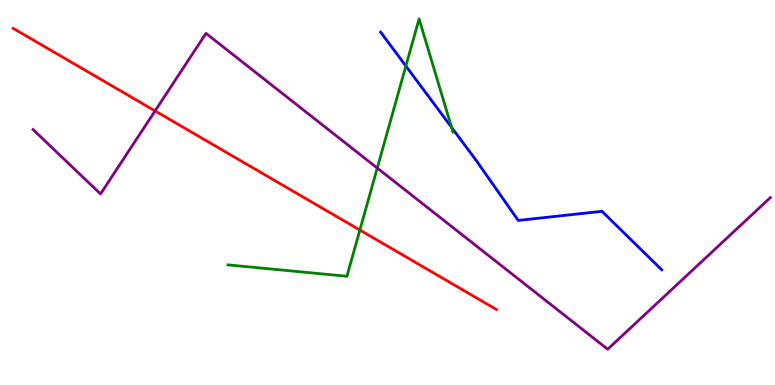[{'lines': ['blue', 'red'], 'intersections': []}, {'lines': ['green', 'red'], 'intersections': [{'x': 4.64, 'y': 4.02}]}, {'lines': ['purple', 'red'], 'intersections': [{'x': 2.0, 'y': 7.12}]}, {'lines': ['blue', 'green'], 'intersections': [{'x': 5.24, 'y': 8.29}, {'x': 5.83, 'y': 6.69}]}, {'lines': ['blue', 'purple'], 'intersections': []}, {'lines': ['green', 'purple'], 'intersections': [{'x': 4.87, 'y': 5.64}]}]